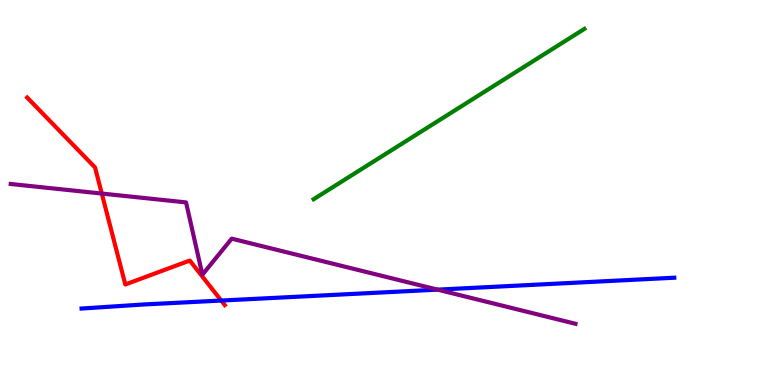[{'lines': ['blue', 'red'], 'intersections': [{'x': 2.85, 'y': 2.19}]}, {'lines': ['green', 'red'], 'intersections': []}, {'lines': ['purple', 'red'], 'intersections': [{'x': 1.31, 'y': 4.97}]}, {'lines': ['blue', 'green'], 'intersections': []}, {'lines': ['blue', 'purple'], 'intersections': [{'x': 5.65, 'y': 2.48}]}, {'lines': ['green', 'purple'], 'intersections': []}]